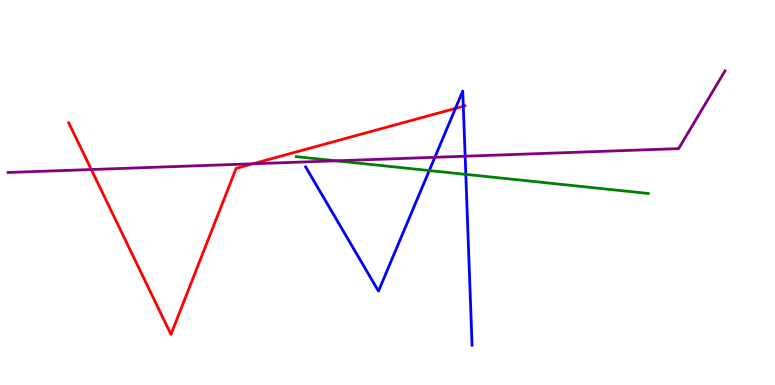[{'lines': ['blue', 'red'], 'intersections': [{'x': 5.88, 'y': 7.18}, {'x': 5.98, 'y': 7.24}]}, {'lines': ['green', 'red'], 'intersections': []}, {'lines': ['purple', 'red'], 'intersections': [{'x': 1.18, 'y': 5.6}, {'x': 3.26, 'y': 5.75}]}, {'lines': ['blue', 'green'], 'intersections': [{'x': 5.54, 'y': 5.57}, {'x': 6.01, 'y': 5.47}]}, {'lines': ['blue', 'purple'], 'intersections': [{'x': 5.61, 'y': 5.91}, {'x': 6.0, 'y': 5.94}]}, {'lines': ['green', 'purple'], 'intersections': [{'x': 4.34, 'y': 5.82}]}]